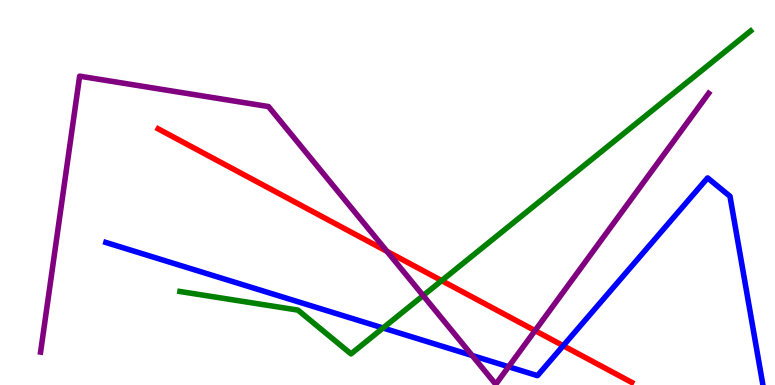[{'lines': ['blue', 'red'], 'intersections': [{'x': 7.27, 'y': 1.02}]}, {'lines': ['green', 'red'], 'intersections': [{'x': 5.7, 'y': 2.71}]}, {'lines': ['purple', 'red'], 'intersections': [{'x': 4.99, 'y': 3.47}, {'x': 6.9, 'y': 1.41}]}, {'lines': ['blue', 'green'], 'intersections': [{'x': 4.94, 'y': 1.48}]}, {'lines': ['blue', 'purple'], 'intersections': [{'x': 6.09, 'y': 0.766}, {'x': 6.56, 'y': 0.474}]}, {'lines': ['green', 'purple'], 'intersections': [{'x': 5.46, 'y': 2.32}]}]